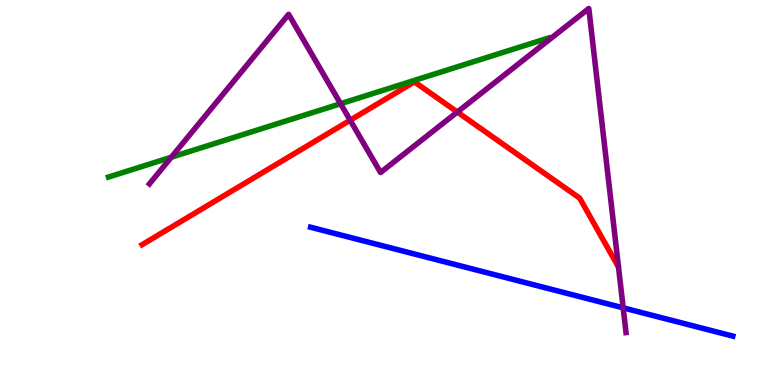[{'lines': ['blue', 'red'], 'intersections': []}, {'lines': ['green', 'red'], 'intersections': []}, {'lines': ['purple', 'red'], 'intersections': [{'x': 4.52, 'y': 6.88}, {'x': 5.9, 'y': 7.09}]}, {'lines': ['blue', 'green'], 'intersections': []}, {'lines': ['blue', 'purple'], 'intersections': [{'x': 8.04, 'y': 2.0}]}, {'lines': ['green', 'purple'], 'intersections': [{'x': 2.21, 'y': 5.92}, {'x': 4.39, 'y': 7.31}]}]